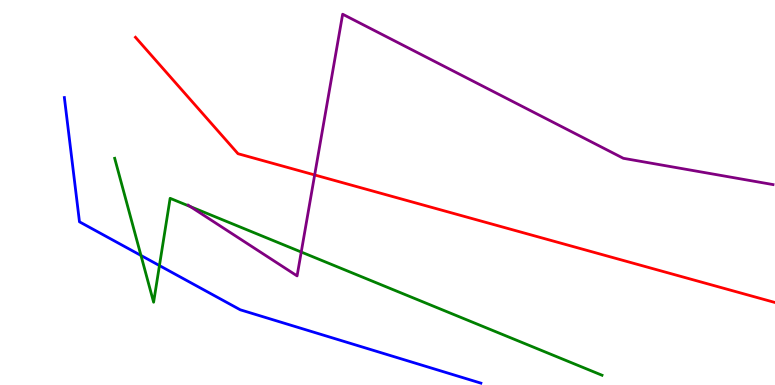[{'lines': ['blue', 'red'], 'intersections': []}, {'lines': ['green', 'red'], 'intersections': []}, {'lines': ['purple', 'red'], 'intersections': [{'x': 4.06, 'y': 5.46}]}, {'lines': ['blue', 'green'], 'intersections': [{'x': 1.82, 'y': 3.36}, {'x': 2.06, 'y': 3.1}]}, {'lines': ['blue', 'purple'], 'intersections': []}, {'lines': ['green', 'purple'], 'intersections': [{'x': 2.46, 'y': 4.63}, {'x': 3.89, 'y': 3.45}]}]